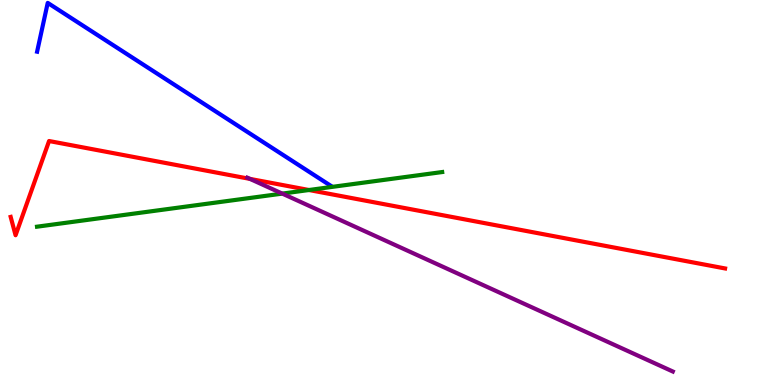[{'lines': ['blue', 'red'], 'intersections': []}, {'lines': ['green', 'red'], 'intersections': [{'x': 3.99, 'y': 5.06}]}, {'lines': ['purple', 'red'], 'intersections': [{'x': 3.23, 'y': 5.35}]}, {'lines': ['blue', 'green'], 'intersections': []}, {'lines': ['blue', 'purple'], 'intersections': []}, {'lines': ['green', 'purple'], 'intersections': [{'x': 3.64, 'y': 4.97}]}]